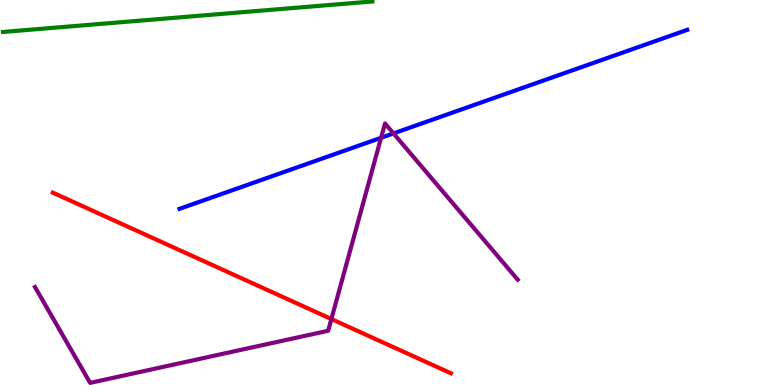[{'lines': ['blue', 'red'], 'intersections': []}, {'lines': ['green', 'red'], 'intersections': []}, {'lines': ['purple', 'red'], 'intersections': [{'x': 4.28, 'y': 1.71}]}, {'lines': ['blue', 'green'], 'intersections': []}, {'lines': ['blue', 'purple'], 'intersections': [{'x': 4.92, 'y': 6.42}, {'x': 5.08, 'y': 6.53}]}, {'lines': ['green', 'purple'], 'intersections': []}]